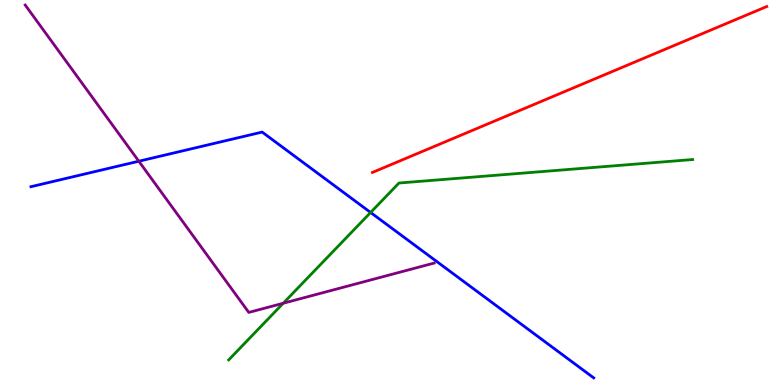[{'lines': ['blue', 'red'], 'intersections': []}, {'lines': ['green', 'red'], 'intersections': []}, {'lines': ['purple', 'red'], 'intersections': []}, {'lines': ['blue', 'green'], 'intersections': [{'x': 4.78, 'y': 4.48}]}, {'lines': ['blue', 'purple'], 'intersections': [{'x': 1.79, 'y': 5.81}]}, {'lines': ['green', 'purple'], 'intersections': [{'x': 3.65, 'y': 2.12}]}]